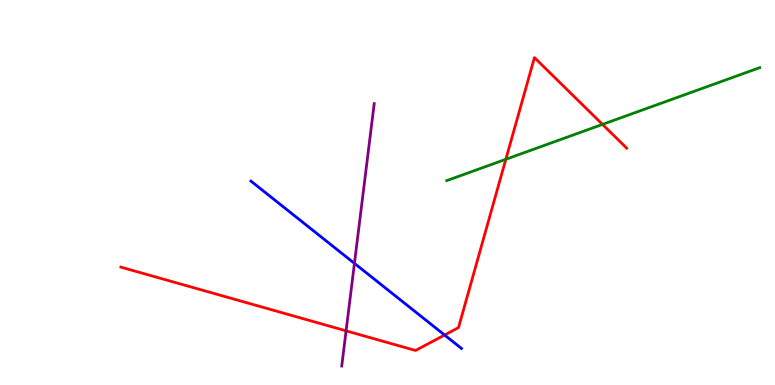[{'lines': ['blue', 'red'], 'intersections': [{'x': 5.74, 'y': 1.3}]}, {'lines': ['green', 'red'], 'intersections': [{'x': 6.53, 'y': 5.86}, {'x': 7.77, 'y': 6.77}]}, {'lines': ['purple', 'red'], 'intersections': [{'x': 4.47, 'y': 1.41}]}, {'lines': ['blue', 'green'], 'intersections': []}, {'lines': ['blue', 'purple'], 'intersections': [{'x': 4.57, 'y': 3.16}]}, {'lines': ['green', 'purple'], 'intersections': []}]